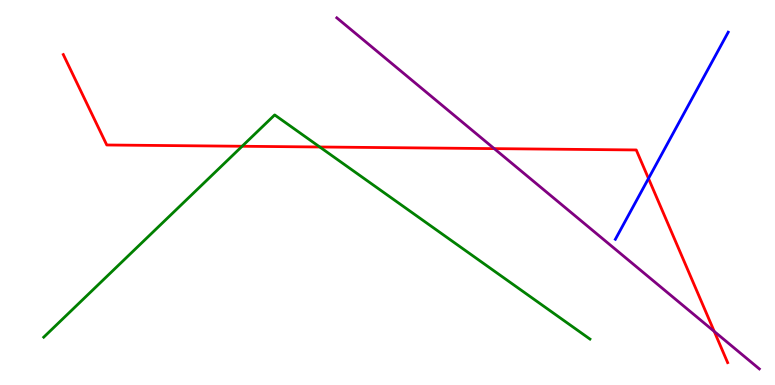[{'lines': ['blue', 'red'], 'intersections': [{'x': 8.37, 'y': 5.36}]}, {'lines': ['green', 'red'], 'intersections': [{'x': 3.12, 'y': 6.2}, {'x': 4.13, 'y': 6.18}]}, {'lines': ['purple', 'red'], 'intersections': [{'x': 6.38, 'y': 6.14}, {'x': 9.22, 'y': 1.39}]}, {'lines': ['blue', 'green'], 'intersections': []}, {'lines': ['blue', 'purple'], 'intersections': []}, {'lines': ['green', 'purple'], 'intersections': []}]